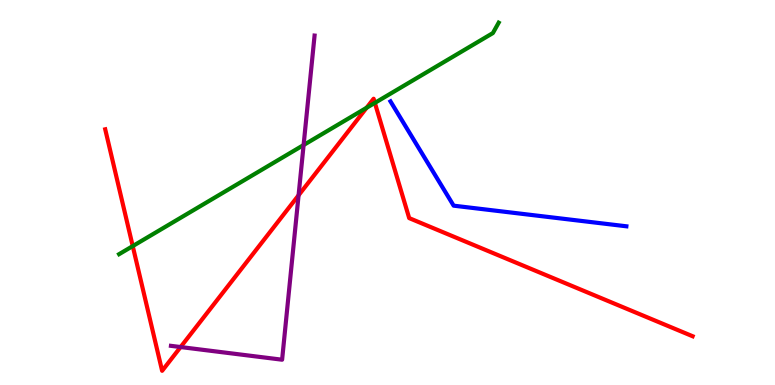[{'lines': ['blue', 'red'], 'intersections': []}, {'lines': ['green', 'red'], 'intersections': [{'x': 1.71, 'y': 3.61}, {'x': 4.73, 'y': 7.2}, {'x': 4.84, 'y': 7.33}]}, {'lines': ['purple', 'red'], 'intersections': [{'x': 2.33, 'y': 0.986}, {'x': 3.85, 'y': 4.93}]}, {'lines': ['blue', 'green'], 'intersections': []}, {'lines': ['blue', 'purple'], 'intersections': []}, {'lines': ['green', 'purple'], 'intersections': [{'x': 3.92, 'y': 6.23}]}]